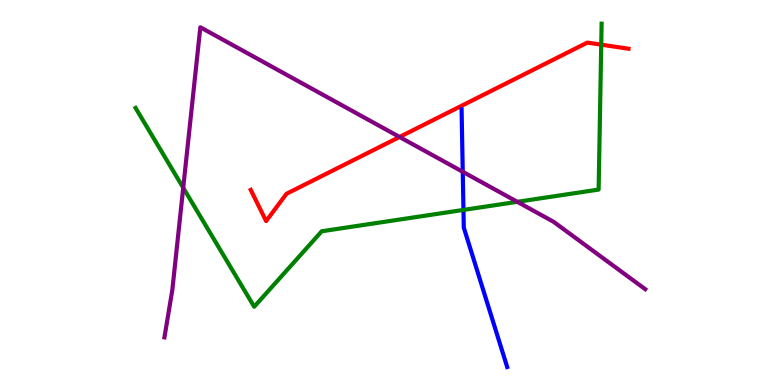[{'lines': ['blue', 'red'], 'intersections': []}, {'lines': ['green', 'red'], 'intersections': [{'x': 7.76, 'y': 8.84}]}, {'lines': ['purple', 'red'], 'intersections': [{'x': 5.16, 'y': 6.44}]}, {'lines': ['blue', 'green'], 'intersections': [{'x': 5.98, 'y': 4.55}]}, {'lines': ['blue', 'purple'], 'intersections': [{'x': 5.97, 'y': 5.54}]}, {'lines': ['green', 'purple'], 'intersections': [{'x': 2.36, 'y': 5.12}, {'x': 6.67, 'y': 4.76}]}]